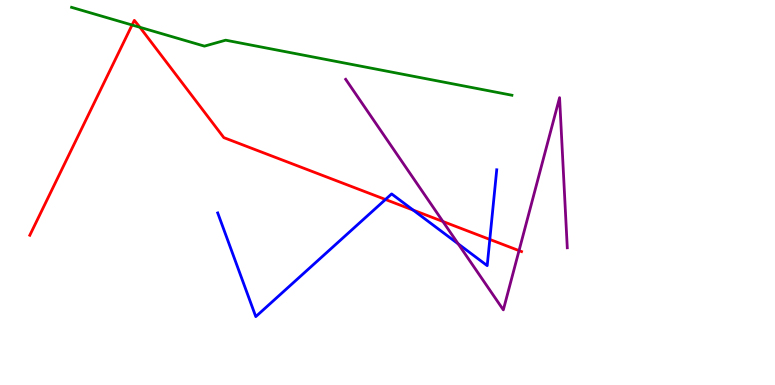[{'lines': ['blue', 'red'], 'intersections': [{'x': 4.97, 'y': 4.82}, {'x': 5.33, 'y': 4.54}, {'x': 6.32, 'y': 3.78}]}, {'lines': ['green', 'red'], 'intersections': [{'x': 1.7, 'y': 9.35}, {'x': 1.81, 'y': 9.29}]}, {'lines': ['purple', 'red'], 'intersections': [{'x': 5.71, 'y': 4.25}, {'x': 6.7, 'y': 3.49}]}, {'lines': ['blue', 'green'], 'intersections': []}, {'lines': ['blue', 'purple'], 'intersections': [{'x': 5.91, 'y': 3.67}]}, {'lines': ['green', 'purple'], 'intersections': []}]